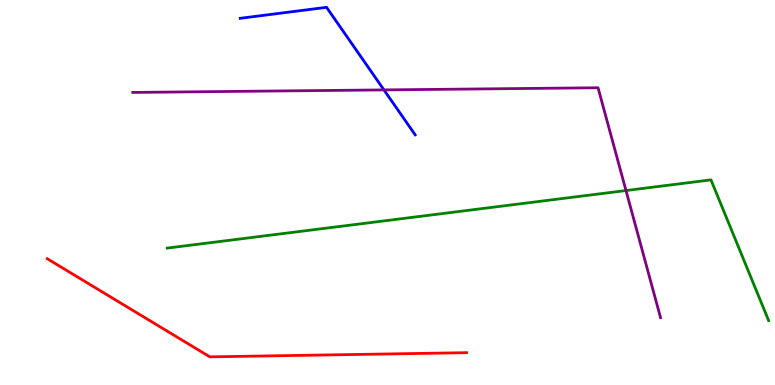[{'lines': ['blue', 'red'], 'intersections': []}, {'lines': ['green', 'red'], 'intersections': []}, {'lines': ['purple', 'red'], 'intersections': []}, {'lines': ['blue', 'green'], 'intersections': []}, {'lines': ['blue', 'purple'], 'intersections': [{'x': 4.95, 'y': 7.66}]}, {'lines': ['green', 'purple'], 'intersections': [{'x': 8.08, 'y': 5.05}]}]